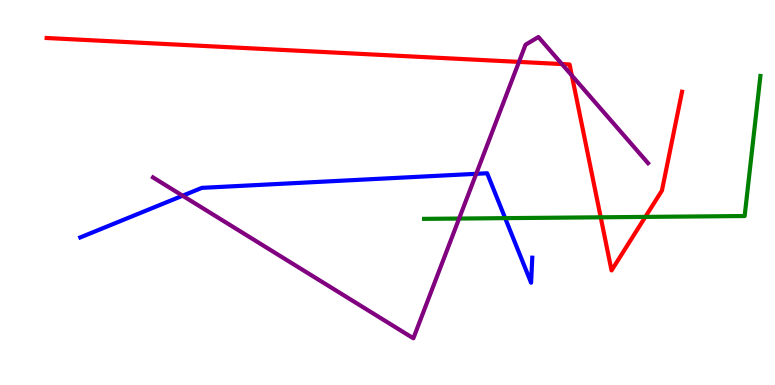[{'lines': ['blue', 'red'], 'intersections': []}, {'lines': ['green', 'red'], 'intersections': [{'x': 7.75, 'y': 4.36}, {'x': 8.33, 'y': 4.37}]}, {'lines': ['purple', 'red'], 'intersections': [{'x': 6.7, 'y': 8.39}, {'x': 7.25, 'y': 8.34}, {'x': 7.38, 'y': 8.04}]}, {'lines': ['blue', 'green'], 'intersections': [{'x': 6.52, 'y': 4.33}]}, {'lines': ['blue', 'purple'], 'intersections': [{'x': 2.36, 'y': 4.92}, {'x': 6.14, 'y': 5.49}]}, {'lines': ['green', 'purple'], 'intersections': [{'x': 5.92, 'y': 4.32}]}]